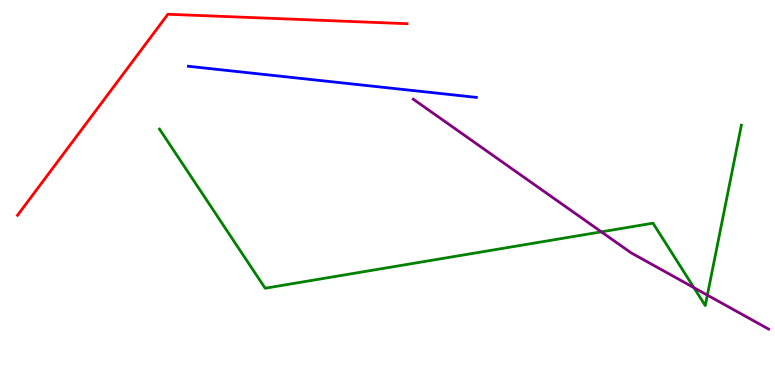[{'lines': ['blue', 'red'], 'intersections': []}, {'lines': ['green', 'red'], 'intersections': []}, {'lines': ['purple', 'red'], 'intersections': []}, {'lines': ['blue', 'green'], 'intersections': []}, {'lines': ['blue', 'purple'], 'intersections': []}, {'lines': ['green', 'purple'], 'intersections': [{'x': 7.76, 'y': 3.98}, {'x': 8.95, 'y': 2.53}, {'x': 9.13, 'y': 2.33}]}]